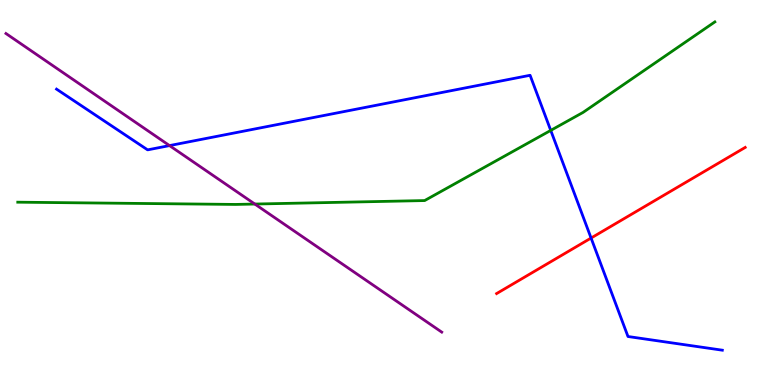[{'lines': ['blue', 'red'], 'intersections': [{'x': 7.63, 'y': 3.82}]}, {'lines': ['green', 'red'], 'intersections': []}, {'lines': ['purple', 'red'], 'intersections': []}, {'lines': ['blue', 'green'], 'intersections': [{'x': 7.11, 'y': 6.61}]}, {'lines': ['blue', 'purple'], 'intersections': [{'x': 2.19, 'y': 6.22}]}, {'lines': ['green', 'purple'], 'intersections': [{'x': 3.29, 'y': 4.7}]}]